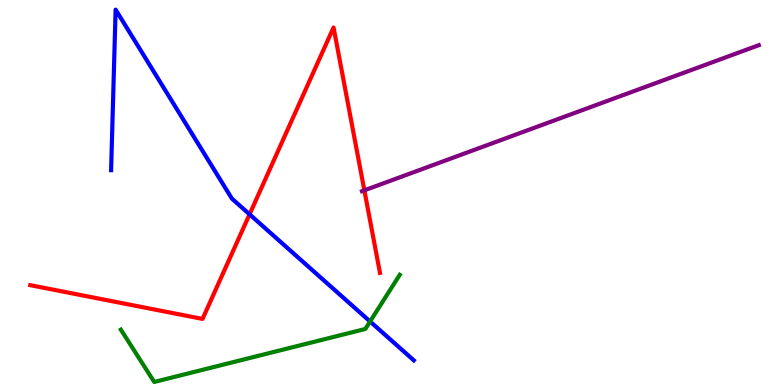[{'lines': ['blue', 'red'], 'intersections': [{'x': 3.22, 'y': 4.43}]}, {'lines': ['green', 'red'], 'intersections': []}, {'lines': ['purple', 'red'], 'intersections': [{'x': 4.7, 'y': 5.06}]}, {'lines': ['blue', 'green'], 'intersections': [{'x': 4.78, 'y': 1.65}]}, {'lines': ['blue', 'purple'], 'intersections': []}, {'lines': ['green', 'purple'], 'intersections': []}]